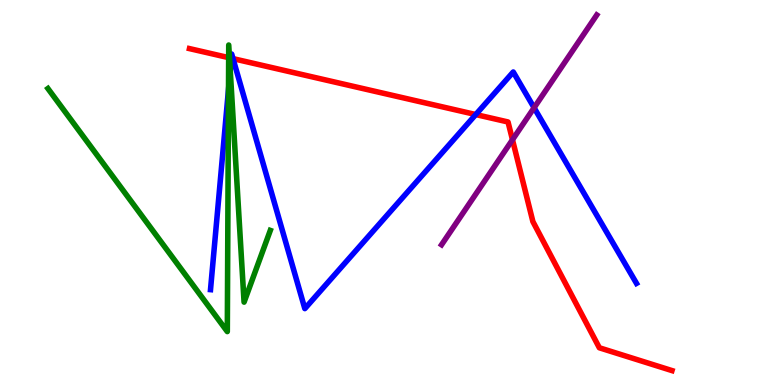[{'lines': ['blue', 'red'], 'intersections': [{'x': 2.98, 'y': 8.49}, {'x': 3.01, 'y': 8.48}, {'x': 6.14, 'y': 7.02}]}, {'lines': ['green', 'red'], 'intersections': [{'x': 2.95, 'y': 8.5}, {'x': 2.96, 'y': 8.5}]}, {'lines': ['purple', 'red'], 'intersections': [{'x': 6.61, 'y': 6.37}]}, {'lines': ['blue', 'green'], 'intersections': [{'x': 2.95, 'y': 7.68}, {'x': 2.97, 'y': 8.18}]}, {'lines': ['blue', 'purple'], 'intersections': [{'x': 6.89, 'y': 7.2}]}, {'lines': ['green', 'purple'], 'intersections': []}]